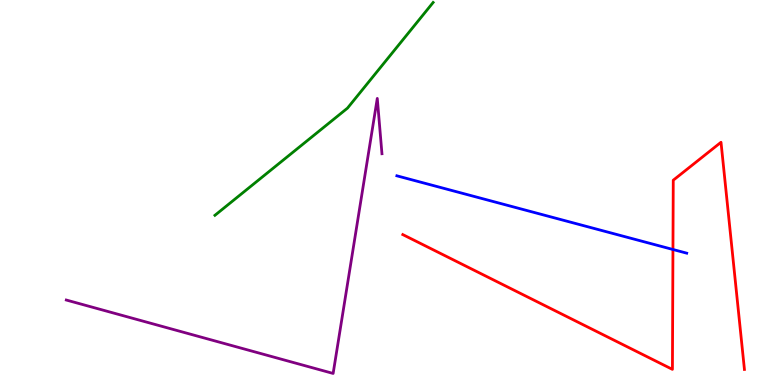[{'lines': ['blue', 'red'], 'intersections': [{'x': 8.68, 'y': 3.52}]}, {'lines': ['green', 'red'], 'intersections': []}, {'lines': ['purple', 'red'], 'intersections': []}, {'lines': ['blue', 'green'], 'intersections': []}, {'lines': ['blue', 'purple'], 'intersections': []}, {'lines': ['green', 'purple'], 'intersections': []}]